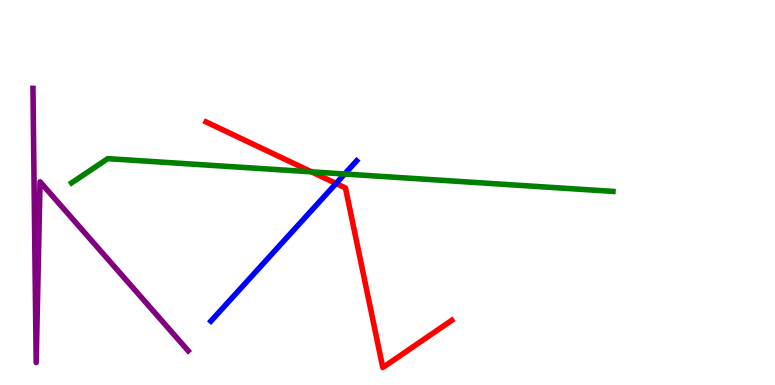[{'lines': ['blue', 'red'], 'intersections': [{'x': 4.34, 'y': 5.23}]}, {'lines': ['green', 'red'], 'intersections': [{'x': 4.02, 'y': 5.54}]}, {'lines': ['purple', 'red'], 'intersections': []}, {'lines': ['blue', 'green'], 'intersections': [{'x': 4.45, 'y': 5.48}]}, {'lines': ['blue', 'purple'], 'intersections': []}, {'lines': ['green', 'purple'], 'intersections': []}]